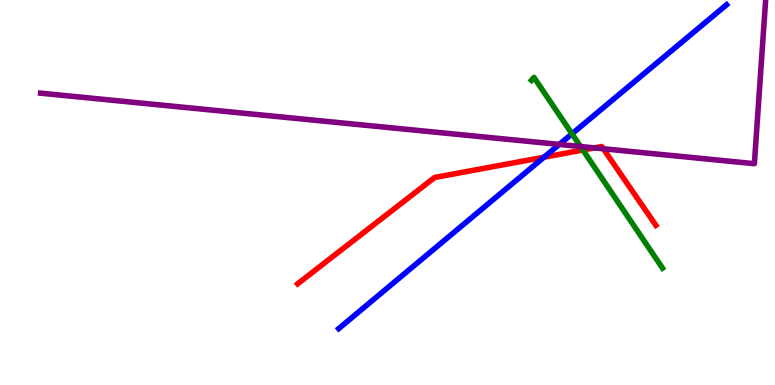[{'lines': ['blue', 'red'], 'intersections': [{'x': 7.02, 'y': 5.92}]}, {'lines': ['green', 'red'], 'intersections': [{'x': 7.52, 'y': 6.1}]}, {'lines': ['purple', 'red'], 'intersections': [{'x': 7.67, 'y': 6.16}, {'x': 7.78, 'y': 6.14}]}, {'lines': ['blue', 'green'], 'intersections': [{'x': 7.38, 'y': 6.52}]}, {'lines': ['blue', 'purple'], 'intersections': [{'x': 7.22, 'y': 6.25}]}, {'lines': ['green', 'purple'], 'intersections': [{'x': 7.49, 'y': 6.19}]}]